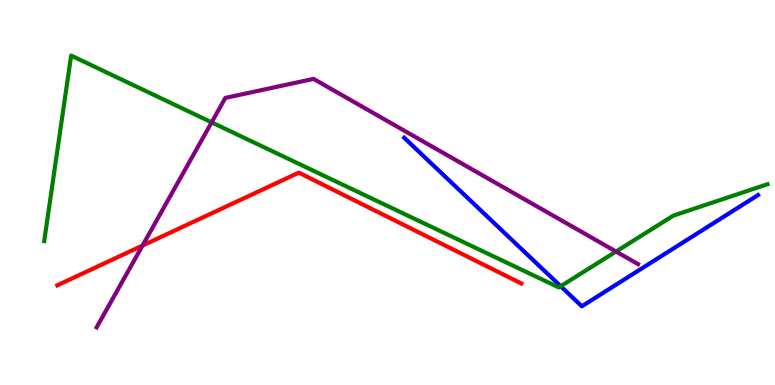[{'lines': ['blue', 'red'], 'intersections': []}, {'lines': ['green', 'red'], 'intersections': []}, {'lines': ['purple', 'red'], 'intersections': [{'x': 1.84, 'y': 3.62}]}, {'lines': ['blue', 'green'], 'intersections': [{'x': 7.23, 'y': 2.57}]}, {'lines': ['blue', 'purple'], 'intersections': []}, {'lines': ['green', 'purple'], 'intersections': [{'x': 2.73, 'y': 6.82}, {'x': 7.95, 'y': 3.47}]}]